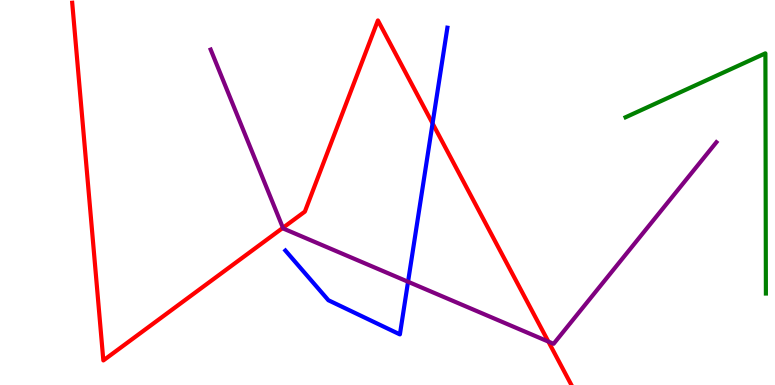[{'lines': ['blue', 'red'], 'intersections': [{'x': 5.58, 'y': 6.79}]}, {'lines': ['green', 'red'], 'intersections': []}, {'lines': ['purple', 'red'], 'intersections': [{'x': 3.65, 'y': 4.08}, {'x': 7.08, 'y': 1.13}]}, {'lines': ['blue', 'green'], 'intersections': []}, {'lines': ['blue', 'purple'], 'intersections': [{'x': 5.27, 'y': 2.68}]}, {'lines': ['green', 'purple'], 'intersections': []}]